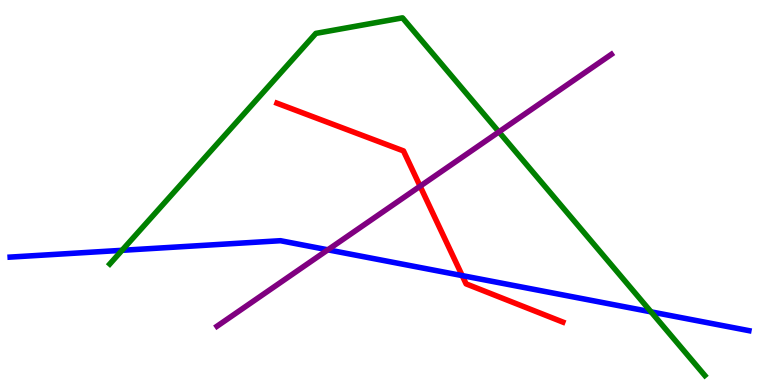[{'lines': ['blue', 'red'], 'intersections': [{'x': 5.96, 'y': 2.84}]}, {'lines': ['green', 'red'], 'intersections': []}, {'lines': ['purple', 'red'], 'intersections': [{'x': 5.42, 'y': 5.16}]}, {'lines': ['blue', 'green'], 'intersections': [{'x': 1.57, 'y': 3.5}, {'x': 8.4, 'y': 1.9}]}, {'lines': ['blue', 'purple'], 'intersections': [{'x': 4.23, 'y': 3.51}]}, {'lines': ['green', 'purple'], 'intersections': [{'x': 6.44, 'y': 6.57}]}]